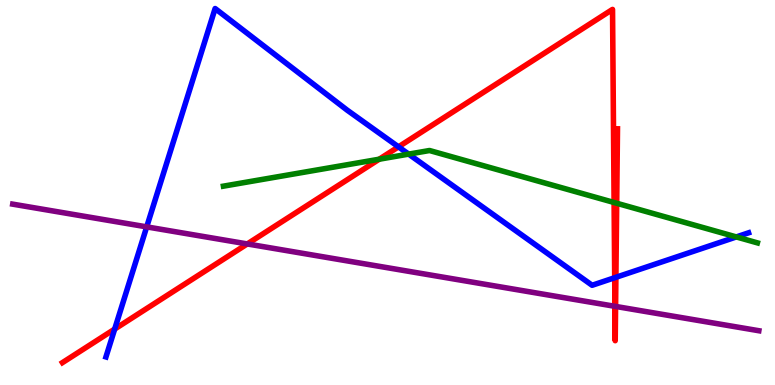[{'lines': ['blue', 'red'], 'intersections': [{'x': 1.48, 'y': 1.45}, {'x': 5.14, 'y': 6.19}, {'x': 7.93, 'y': 2.79}, {'x': 7.95, 'y': 2.8}]}, {'lines': ['green', 'red'], 'intersections': [{'x': 4.89, 'y': 5.86}, {'x': 7.92, 'y': 4.74}, {'x': 7.96, 'y': 4.72}]}, {'lines': ['purple', 'red'], 'intersections': [{'x': 3.19, 'y': 3.66}, {'x': 7.93, 'y': 2.04}, {'x': 7.94, 'y': 2.04}]}, {'lines': ['blue', 'green'], 'intersections': [{'x': 5.27, 'y': 6.0}, {'x': 9.5, 'y': 3.85}]}, {'lines': ['blue', 'purple'], 'intersections': [{'x': 1.89, 'y': 4.11}]}, {'lines': ['green', 'purple'], 'intersections': []}]